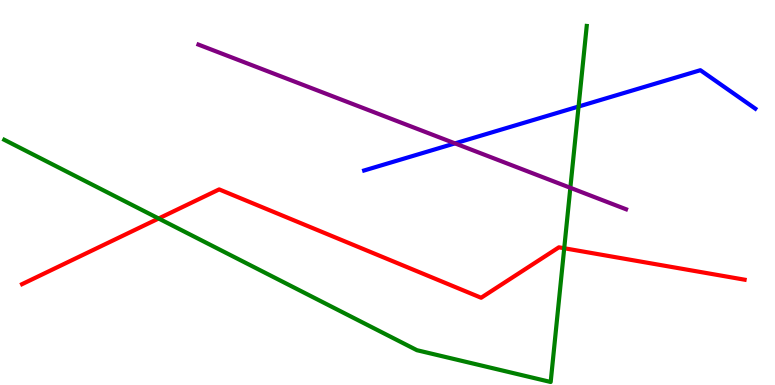[{'lines': ['blue', 'red'], 'intersections': []}, {'lines': ['green', 'red'], 'intersections': [{'x': 2.05, 'y': 4.32}, {'x': 7.28, 'y': 3.55}]}, {'lines': ['purple', 'red'], 'intersections': []}, {'lines': ['blue', 'green'], 'intersections': [{'x': 7.47, 'y': 7.23}]}, {'lines': ['blue', 'purple'], 'intersections': [{'x': 5.87, 'y': 6.28}]}, {'lines': ['green', 'purple'], 'intersections': [{'x': 7.36, 'y': 5.12}]}]